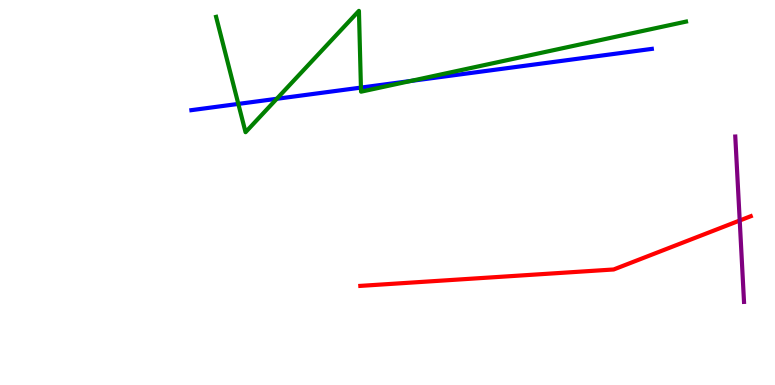[{'lines': ['blue', 'red'], 'intersections': []}, {'lines': ['green', 'red'], 'intersections': []}, {'lines': ['purple', 'red'], 'intersections': [{'x': 9.54, 'y': 4.27}]}, {'lines': ['blue', 'green'], 'intersections': [{'x': 3.08, 'y': 7.3}, {'x': 3.57, 'y': 7.43}, {'x': 4.66, 'y': 7.72}, {'x': 5.3, 'y': 7.9}]}, {'lines': ['blue', 'purple'], 'intersections': []}, {'lines': ['green', 'purple'], 'intersections': []}]